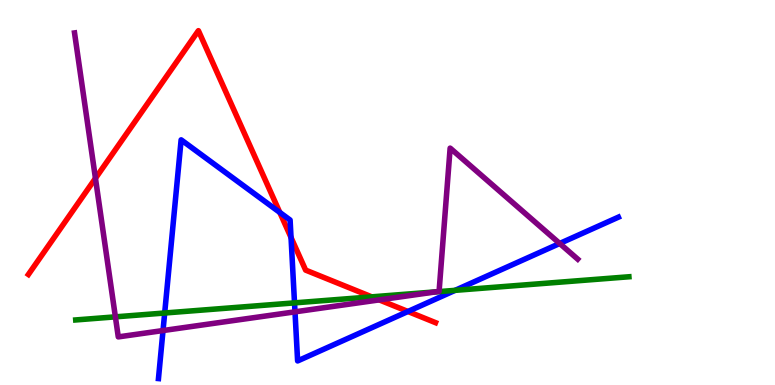[{'lines': ['blue', 'red'], 'intersections': [{'x': 3.61, 'y': 4.48}, {'x': 3.76, 'y': 3.83}, {'x': 5.26, 'y': 1.91}]}, {'lines': ['green', 'red'], 'intersections': [{'x': 4.8, 'y': 2.29}]}, {'lines': ['purple', 'red'], 'intersections': [{'x': 1.23, 'y': 5.37}, {'x': 4.89, 'y': 2.21}]}, {'lines': ['blue', 'green'], 'intersections': [{'x': 2.12, 'y': 1.87}, {'x': 3.8, 'y': 2.13}, {'x': 5.87, 'y': 2.46}]}, {'lines': ['blue', 'purple'], 'intersections': [{'x': 2.1, 'y': 1.41}, {'x': 3.81, 'y': 1.9}, {'x': 7.22, 'y': 3.68}]}, {'lines': ['green', 'purple'], 'intersections': [{'x': 1.49, 'y': 1.77}, {'x': 5.63, 'y': 2.42}]}]